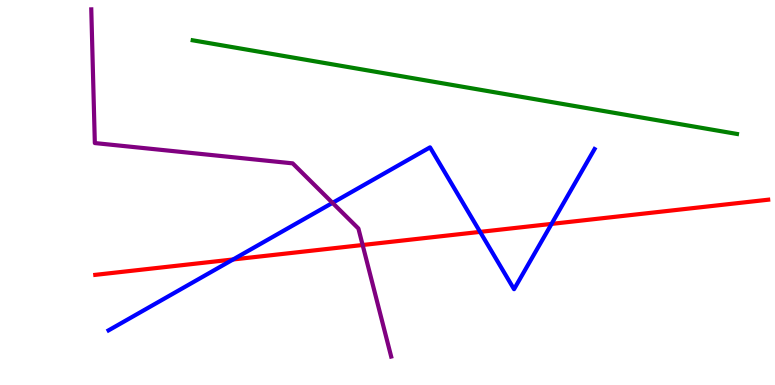[{'lines': ['blue', 'red'], 'intersections': [{'x': 3.01, 'y': 3.26}, {'x': 6.19, 'y': 3.98}, {'x': 7.12, 'y': 4.18}]}, {'lines': ['green', 'red'], 'intersections': []}, {'lines': ['purple', 'red'], 'intersections': [{'x': 4.68, 'y': 3.64}]}, {'lines': ['blue', 'green'], 'intersections': []}, {'lines': ['blue', 'purple'], 'intersections': [{'x': 4.29, 'y': 4.73}]}, {'lines': ['green', 'purple'], 'intersections': []}]